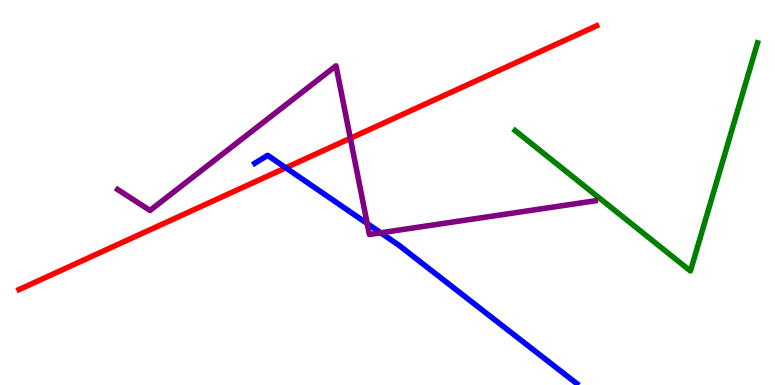[{'lines': ['blue', 'red'], 'intersections': [{'x': 3.69, 'y': 5.64}]}, {'lines': ['green', 'red'], 'intersections': []}, {'lines': ['purple', 'red'], 'intersections': [{'x': 4.52, 'y': 6.41}]}, {'lines': ['blue', 'green'], 'intersections': []}, {'lines': ['blue', 'purple'], 'intersections': [{'x': 4.74, 'y': 4.19}, {'x': 4.91, 'y': 3.95}]}, {'lines': ['green', 'purple'], 'intersections': []}]